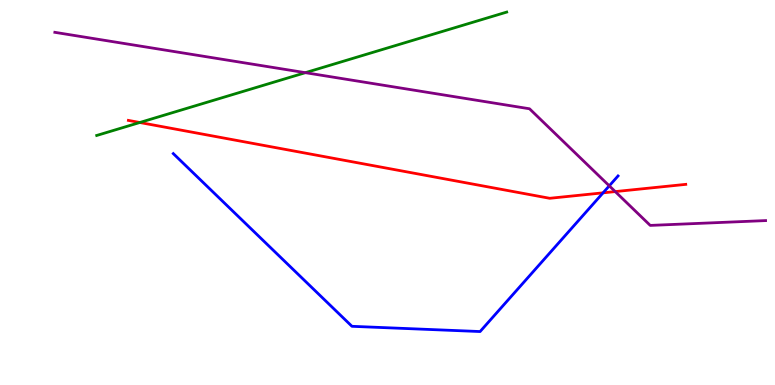[{'lines': ['blue', 'red'], 'intersections': [{'x': 7.78, 'y': 4.99}]}, {'lines': ['green', 'red'], 'intersections': [{'x': 1.8, 'y': 6.82}]}, {'lines': ['purple', 'red'], 'intersections': [{'x': 7.94, 'y': 5.02}]}, {'lines': ['blue', 'green'], 'intersections': []}, {'lines': ['blue', 'purple'], 'intersections': [{'x': 7.86, 'y': 5.17}]}, {'lines': ['green', 'purple'], 'intersections': [{'x': 3.94, 'y': 8.11}]}]